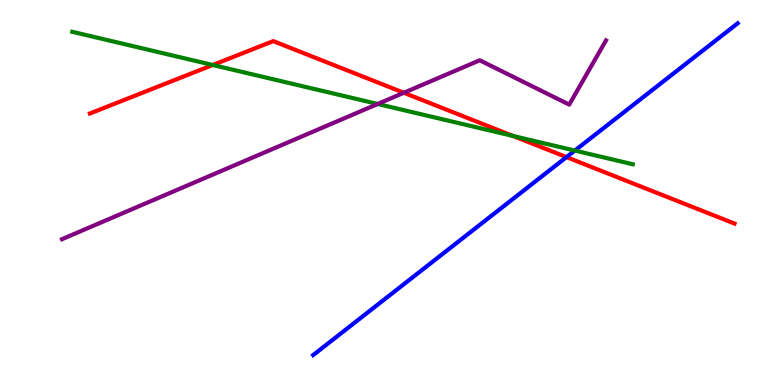[{'lines': ['blue', 'red'], 'intersections': [{'x': 7.31, 'y': 5.92}]}, {'lines': ['green', 'red'], 'intersections': [{'x': 2.75, 'y': 8.31}, {'x': 6.62, 'y': 6.47}]}, {'lines': ['purple', 'red'], 'intersections': [{'x': 5.21, 'y': 7.59}]}, {'lines': ['blue', 'green'], 'intersections': [{'x': 7.42, 'y': 6.09}]}, {'lines': ['blue', 'purple'], 'intersections': []}, {'lines': ['green', 'purple'], 'intersections': [{'x': 4.87, 'y': 7.3}]}]